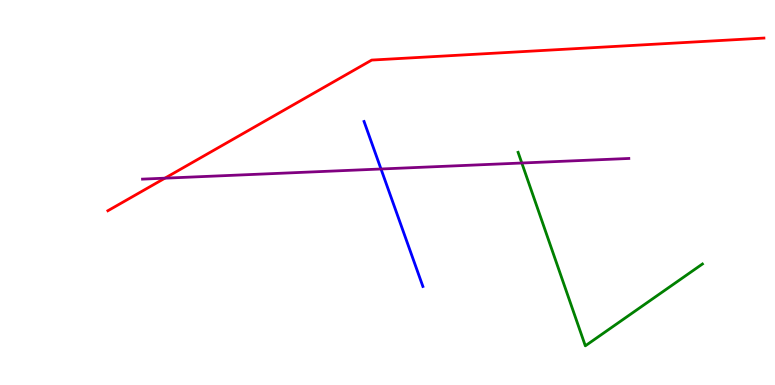[{'lines': ['blue', 'red'], 'intersections': []}, {'lines': ['green', 'red'], 'intersections': []}, {'lines': ['purple', 'red'], 'intersections': [{'x': 2.13, 'y': 5.37}]}, {'lines': ['blue', 'green'], 'intersections': []}, {'lines': ['blue', 'purple'], 'intersections': [{'x': 4.92, 'y': 5.61}]}, {'lines': ['green', 'purple'], 'intersections': [{'x': 6.73, 'y': 5.77}]}]